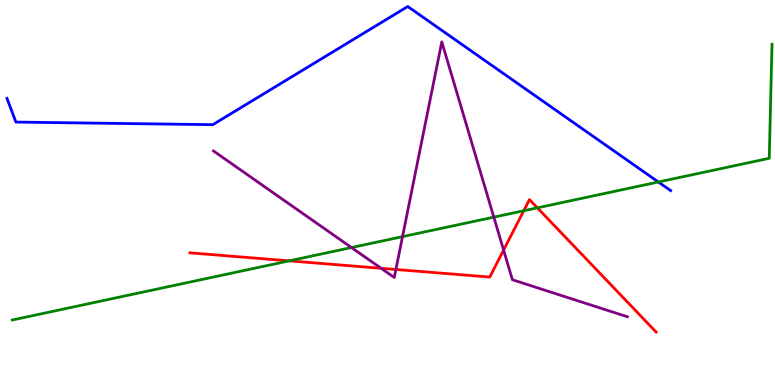[{'lines': ['blue', 'red'], 'intersections': []}, {'lines': ['green', 'red'], 'intersections': [{'x': 3.73, 'y': 3.22}, {'x': 6.76, 'y': 4.53}, {'x': 6.93, 'y': 4.6}]}, {'lines': ['purple', 'red'], 'intersections': [{'x': 4.92, 'y': 3.03}, {'x': 5.11, 'y': 3.0}, {'x': 6.5, 'y': 3.5}]}, {'lines': ['blue', 'green'], 'intersections': [{'x': 8.49, 'y': 5.27}]}, {'lines': ['blue', 'purple'], 'intersections': []}, {'lines': ['green', 'purple'], 'intersections': [{'x': 4.54, 'y': 3.57}, {'x': 5.19, 'y': 3.85}, {'x': 6.37, 'y': 4.36}]}]